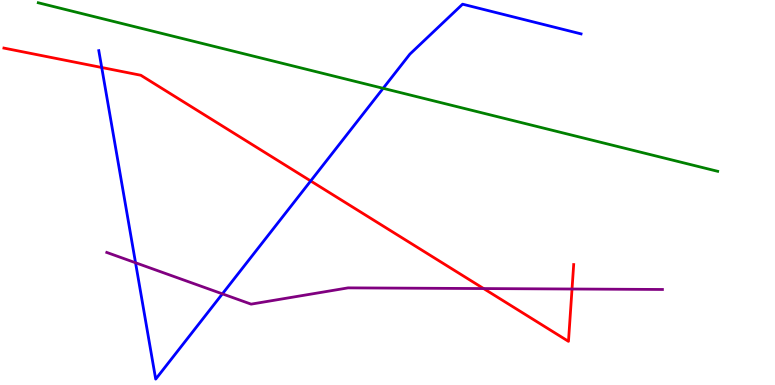[{'lines': ['blue', 'red'], 'intersections': [{'x': 1.31, 'y': 8.25}, {'x': 4.01, 'y': 5.3}]}, {'lines': ['green', 'red'], 'intersections': []}, {'lines': ['purple', 'red'], 'intersections': [{'x': 6.24, 'y': 2.5}, {'x': 7.38, 'y': 2.49}]}, {'lines': ['blue', 'green'], 'intersections': [{'x': 4.94, 'y': 7.71}]}, {'lines': ['blue', 'purple'], 'intersections': [{'x': 1.75, 'y': 3.18}, {'x': 2.87, 'y': 2.37}]}, {'lines': ['green', 'purple'], 'intersections': []}]